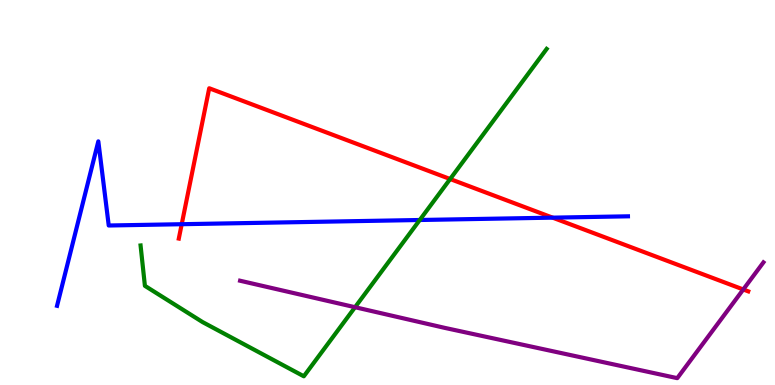[{'lines': ['blue', 'red'], 'intersections': [{'x': 2.34, 'y': 4.18}, {'x': 7.13, 'y': 4.35}]}, {'lines': ['green', 'red'], 'intersections': [{'x': 5.81, 'y': 5.35}]}, {'lines': ['purple', 'red'], 'intersections': [{'x': 9.59, 'y': 2.48}]}, {'lines': ['blue', 'green'], 'intersections': [{'x': 5.42, 'y': 4.29}]}, {'lines': ['blue', 'purple'], 'intersections': []}, {'lines': ['green', 'purple'], 'intersections': [{'x': 4.58, 'y': 2.02}]}]